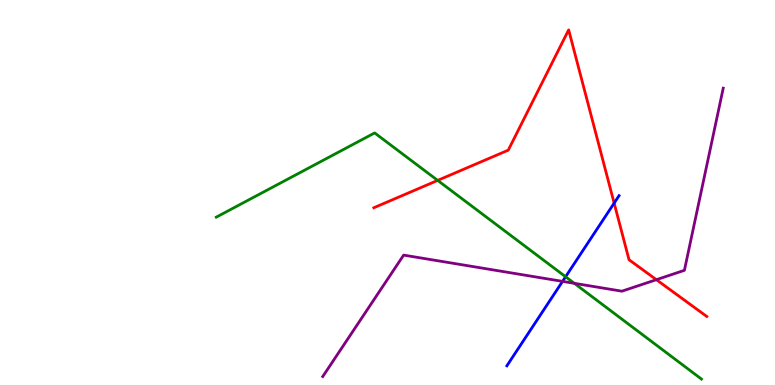[{'lines': ['blue', 'red'], 'intersections': [{'x': 7.92, 'y': 4.72}]}, {'lines': ['green', 'red'], 'intersections': [{'x': 5.65, 'y': 5.31}]}, {'lines': ['purple', 'red'], 'intersections': [{'x': 8.47, 'y': 2.74}]}, {'lines': ['blue', 'green'], 'intersections': [{'x': 7.3, 'y': 2.81}]}, {'lines': ['blue', 'purple'], 'intersections': [{'x': 7.26, 'y': 2.69}]}, {'lines': ['green', 'purple'], 'intersections': [{'x': 7.41, 'y': 2.64}]}]